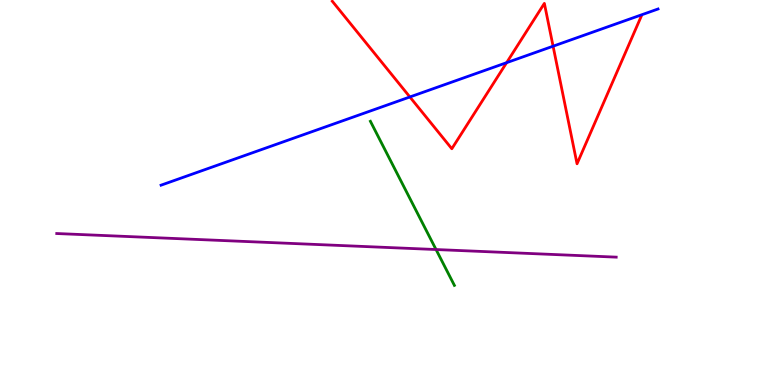[{'lines': ['blue', 'red'], 'intersections': [{'x': 5.29, 'y': 7.48}, {'x': 6.54, 'y': 8.37}, {'x': 7.14, 'y': 8.8}]}, {'lines': ['green', 'red'], 'intersections': []}, {'lines': ['purple', 'red'], 'intersections': []}, {'lines': ['blue', 'green'], 'intersections': []}, {'lines': ['blue', 'purple'], 'intersections': []}, {'lines': ['green', 'purple'], 'intersections': [{'x': 5.63, 'y': 3.52}]}]